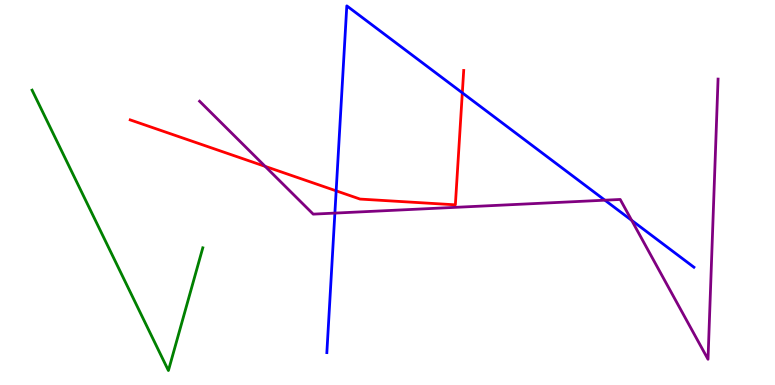[{'lines': ['blue', 'red'], 'intersections': [{'x': 4.34, 'y': 5.04}, {'x': 5.97, 'y': 7.59}]}, {'lines': ['green', 'red'], 'intersections': []}, {'lines': ['purple', 'red'], 'intersections': [{'x': 3.42, 'y': 5.68}]}, {'lines': ['blue', 'green'], 'intersections': []}, {'lines': ['blue', 'purple'], 'intersections': [{'x': 4.32, 'y': 4.46}, {'x': 7.81, 'y': 4.8}, {'x': 8.15, 'y': 4.28}]}, {'lines': ['green', 'purple'], 'intersections': []}]